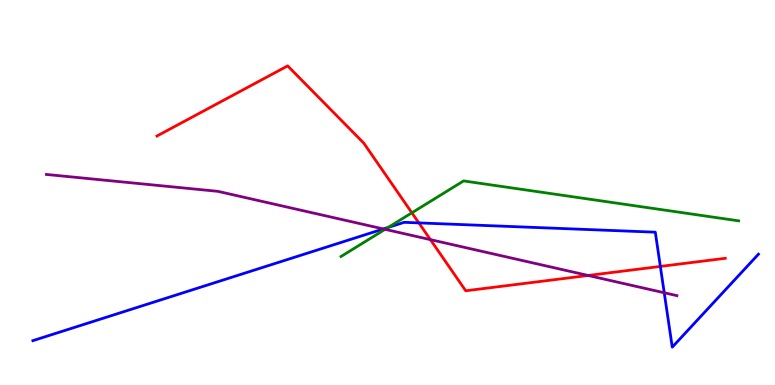[{'lines': ['blue', 'red'], 'intersections': [{'x': 5.4, 'y': 4.21}, {'x': 8.52, 'y': 3.08}]}, {'lines': ['green', 'red'], 'intersections': [{'x': 5.31, 'y': 4.47}]}, {'lines': ['purple', 'red'], 'intersections': [{'x': 5.55, 'y': 3.78}, {'x': 7.59, 'y': 2.85}]}, {'lines': ['blue', 'green'], 'intersections': [{'x': 5.01, 'y': 4.09}]}, {'lines': ['blue', 'purple'], 'intersections': [{'x': 4.95, 'y': 4.05}, {'x': 8.57, 'y': 2.4}]}, {'lines': ['green', 'purple'], 'intersections': [{'x': 4.97, 'y': 4.04}]}]